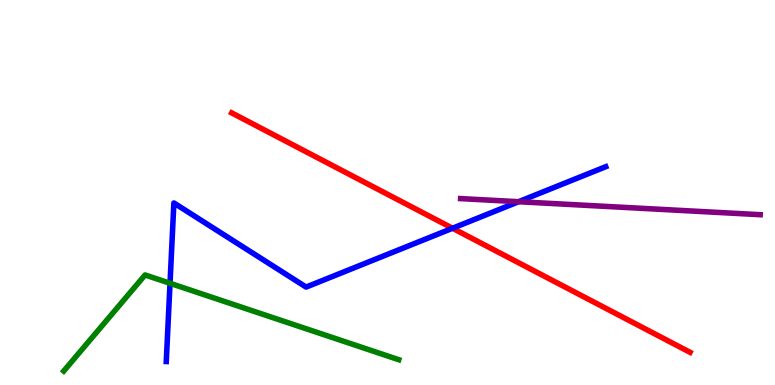[{'lines': ['blue', 'red'], 'intersections': [{'x': 5.84, 'y': 4.07}]}, {'lines': ['green', 'red'], 'intersections': []}, {'lines': ['purple', 'red'], 'intersections': []}, {'lines': ['blue', 'green'], 'intersections': [{'x': 2.19, 'y': 2.64}]}, {'lines': ['blue', 'purple'], 'intersections': [{'x': 6.69, 'y': 4.76}]}, {'lines': ['green', 'purple'], 'intersections': []}]